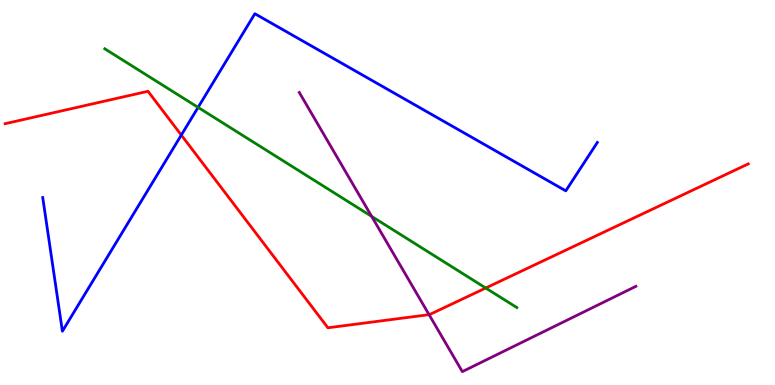[{'lines': ['blue', 'red'], 'intersections': [{'x': 2.34, 'y': 6.49}]}, {'lines': ['green', 'red'], 'intersections': [{'x': 6.27, 'y': 2.52}]}, {'lines': ['purple', 'red'], 'intersections': [{'x': 5.54, 'y': 1.83}]}, {'lines': ['blue', 'green'], 'intersections': [{'x': 2.56, 'y': 7.21}]}, {'lines': ['blue', 'purple'], 'intersections': []}, {'lines': ['green', 'purple'], 'intersections': [{'x': 4.8, 'y': 4.38}]}]